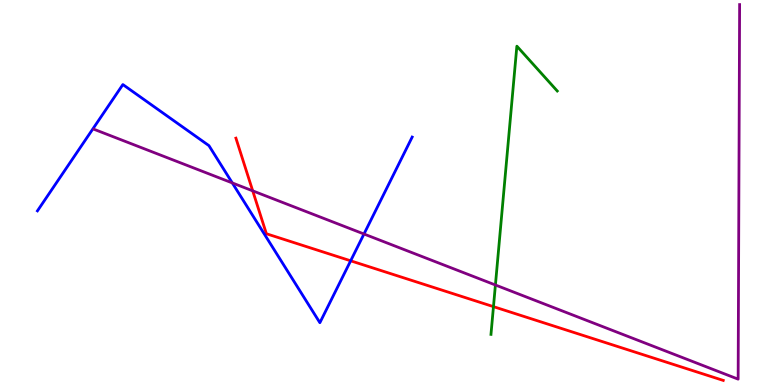[{'lines': ['blue', 'red'], 'intersections': [{'x': 4.52, 'y': 3.23}]}, {'lines': ['green', 'red'], 'intersections': [{'x': 6.37, 'y': 2.04}]}, {'lines': ['purple', 'red'], 'intersections': [{'x': 3.26, 'y': 5.04}]}, {'lines': ['blue', 'green'], 'intersections': []}, {'lines': ['blue', 'purple'], 'intersections': [{'x': 3.0, 'y': 5.25}, {'x': 4.7, 'y': 3.92}]}, {'lines': ['green', 'purple'], 'intersections': [{'x': 6.39, 'y': 2.6}]}]